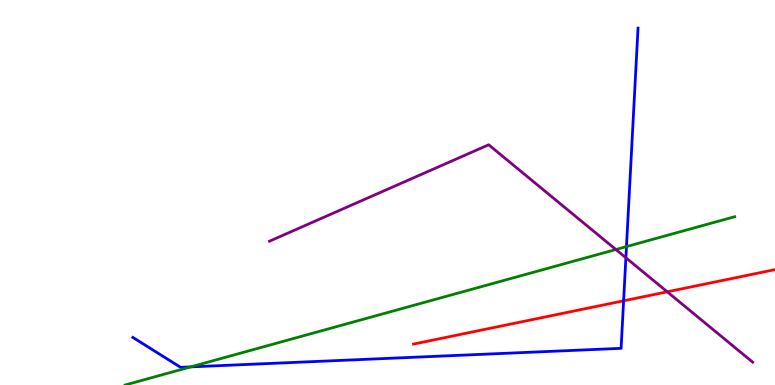[{'lines': ['blue', 'red'], 'intersections': [{'x': 8.05, 'y': 2.19}]}, {'lines': ['green', 'red'], 'intersections': []}, {'lines': ['purple', 'red'], 'intersections': [{'x': 8.61, 'y': 2.42}]}, {'lines': ['blue', 'green'], 'intersections': [{'x': 2.46, 'y': 0.471}, {'x': 8.08, 'y': 3.6}]}, {'lines': ['blue', 'purple'], 'intersections': [{'x': 8.08, 'y': 3.3}]}, {'lines': ['green', 'purple'], 'intersections': [{'x': 7.95, 'y': 3.52}]}]